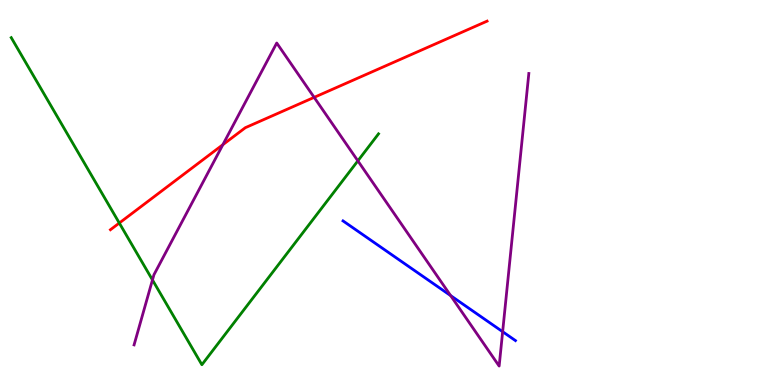[{'lines': ['blue', 'red'], 'intersections': []}, {'lines': ['green', 'red'], 'intersections': [{'x': 1.54, 'y': 4.21}]}, {'lines': ['purple', 'red'], 'intersections': [{'x': 2.88, 'y': 6.24}, {'x': 4.05, 'y': 7.47}]}, {'lines': ['blue', 'green'], 'intersections': []}, {'lines': ['blue', 'purple'], 'intersections': [{'x': 5.81, 'y': 2.32}, {'x': 6.49, 'y': 1.38}]}, {'lines': ['green', 'purple'], 'intersections': [{'x': 1.97, 'y': 2.73}, {'x': 4.62, 'y': 5.82}]}]